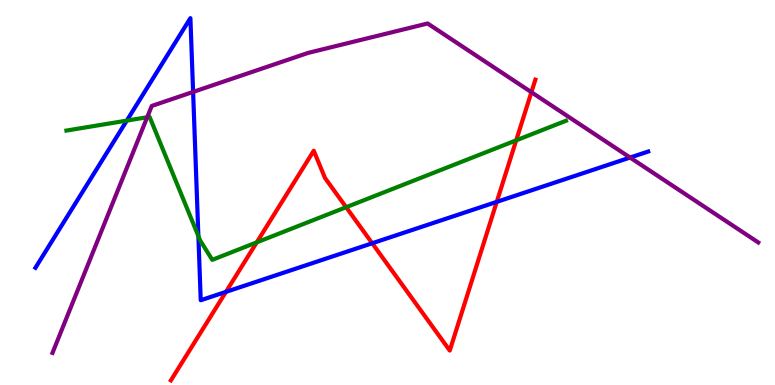[{'lines': ['blue', 'red'], 'intersections': [{'x': 2.92, 'y': 2.42}, {'x': 4.8, 'y': 3.68}, {'x': 6.41, 'y': 4.76}]}, {'lines': ['green', 'red'], 'intersections': [{'x': 3.31, 'y': 3.71}, {'x': 4.47, 'y': 4.62}, {'x': 6.66, 'y': 6.35}]}, {'lines': ['purple', 'red'], 'intersections': [{'x': 6.86, 'y': 7.6}]}, {'lines': ['blue', 'green'], 'intersections': [{'x': 1.64, 'y': 6.87}, {'x': 2.56, 'y': 3.87}]}, {'lines': ['blue', 'purple'], 'intersections': [{'x': 2.49, 'y': 7.61}, {'x': 8.13, 'y': 5.91}]}, {'lines': ['green', 'purple'], 'intersections': [{'x': 1.9, 'y': 6.95}]}]